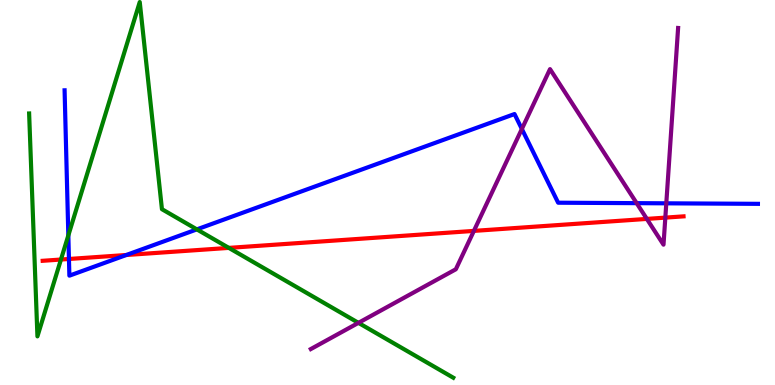[{'lines': ['blue', 'red'], 'intersections': [{'x': 0.89, 'y': 3.27}, {'x': 1.63, 'y': 3.38}]}, {'lines': ['green', 'red'], 'intersections': [{'x': 0.786, 'y': 3.26}, {'x': 2.95, 'y': 3.56}]}, {'lines': ['purple', 'red'], 'intersections': [{'x': 6.11, 'y': 4.0}, {'x': 8.35, 'y': 4.31}, {'x': 8.58, 'y': 4.35}]}, {'lines': ['blue', 'green'], 'intersections': [{'x': 0.882, 'y': 3.89}, {'x': 2.54, 'y': 4.04}]}, {'lines': ['blue', 'purple'], 'intersections': [{'x': 6.73, 'y': 6.65}, {'x': 8.21, 'y': 4.72}, {'x': 8.6, 'y': 4.72}]}, {'lines': ['green', 'purple'], 'intersections': [{'x': 4.63, 'y': 1.61}]}]